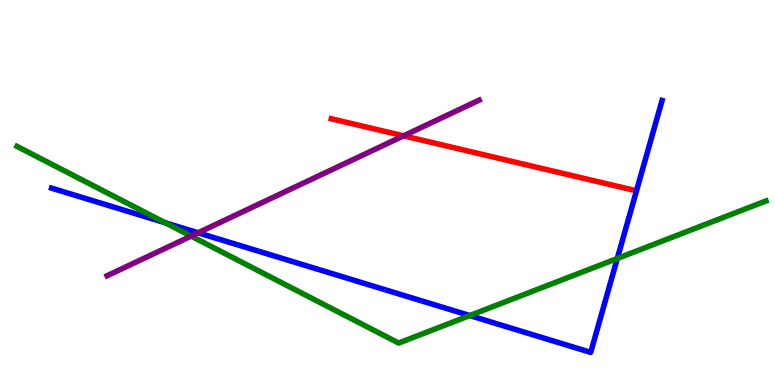[{'lines': ['blue', 'red'], 'intersections': []}, {'lines': ['green', 'red'], 'intersections': []}, {'lines': ['purple', 'red'], 'intersections': [{'x': 5.21, 'y': 6.47}]}, {'lines': ['blue', 'green'], 'intersections': [{'x': 2.13, 'y': 4.21}, {'x': 6.06, 'y': 1.8}, {'x': 7.97, 'y': 3.29}]}, {'lines': ['blue', 'purple'], 'intersections': [{'x': 2.56, 'y': 3.95}]}, {'lines': ['green', 'purple'], 'intersections': [{'x': 2.47, 'y': 3.87}]}]